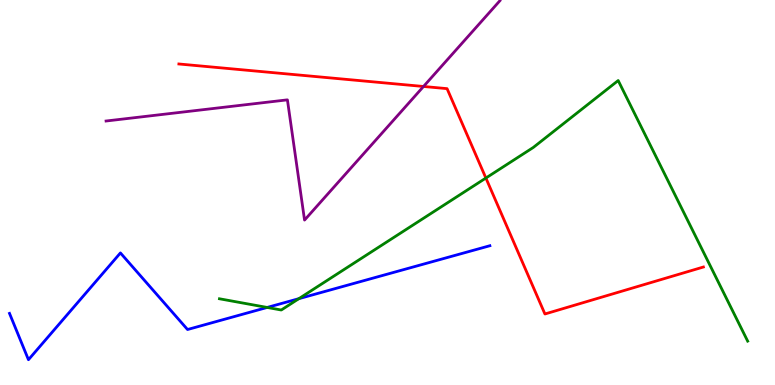[{'lines': ['blue', 'red'], 'intersections': []}, {'lines': ['green', 'red'], 'intersections': [{'x': 6.27, 'y': 5.38}]}, {'lines': ['purple', 'red'], 'intersections': [{'x': 5.46, 'y': 7.75}]}, {'lines': ['blue', 'green'], 'intersections': [{'x': 3.45, 'y': 2.01}, {'x': 3.86, 'y': 2.24}]}, {'lines': ['blue', 'purple'], 'intersections': []}, {'lines': ['green', 'purple'], 'intersections': []}]